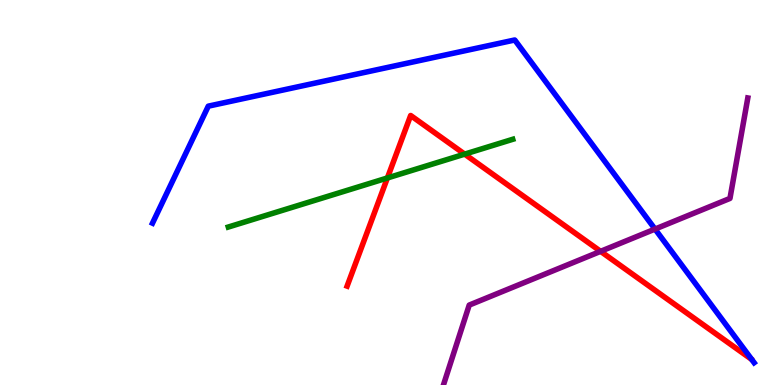[{'lines': ['blue', 'red'], 'intersections': []}, {'lines': ['green', 'red'], 'intersections': [{'x': 5.0, 'y': 5.38}, {'x': 6.0, 'y': 6.0}]}, {'lines': ['purple', 'red'], 'intersections': [{'x': 7.75, 'y': 3.47}]}, {'lines': ['blue', 'green'], 'intersections': []}, {'lines': ['blue', 'purple'], 'intersections': [{'x': 8.45, 'y': 4.05}]}, {'lines': ['green', 'purple'], 'intersections': []}]